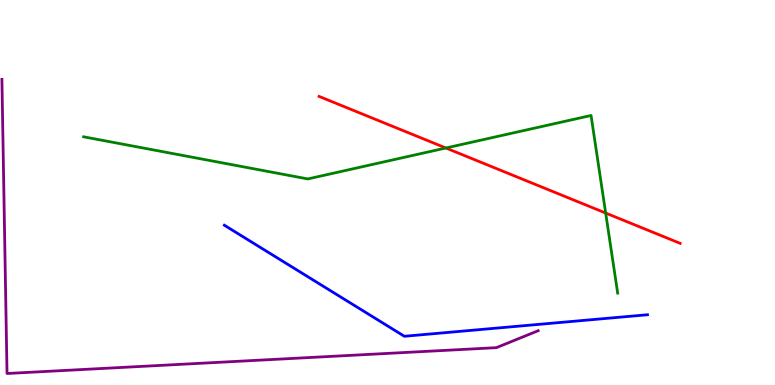[{'lines': ['blue', 'red'], 'intersections': []}, {'lines': ['green', 'red'], 'intersections': [{'x': 5.75, 'y': 6.16}, {'x': 7.82, 'y': 4.47}]}, {'lines': ['purple', 'red'], 'intersections': []}, {'lines': ['blue', 'green'], 'intersections': []}, {'lines': ['blue', 'purple'], 'intersections': []}, {'lines': ['green', 'purple'], 'intersections': []}]